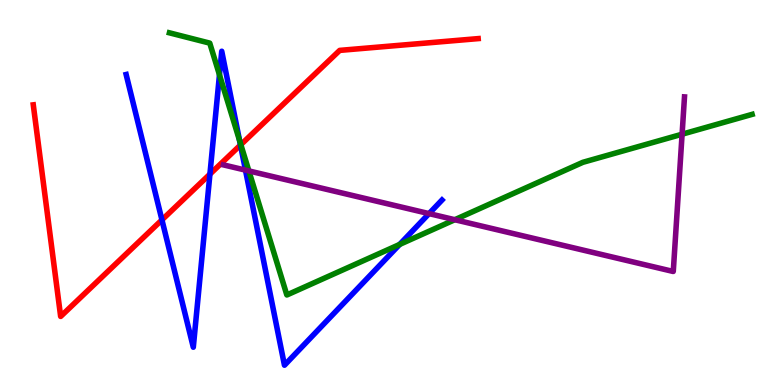[{'lines': ['blue', 'red'], 'intersections': [{'x': 2.09, 'y': 4.29}, {'x': 2.71, 'y': 5.48}, {'x': 3.1, 'y': 6.23}]}, {'lines': ['green', 'red'], 'intersections': [{'x': 3.11, 'y': 6.24}]}, {'lines': ['purple', 'red'], 'intersections': []}, {'lines': ['blue', 'green'], 'intersections': [{'x': 2.83, 'y': 8.06}, {'x': 3.09, 'y': 6.35}, {'x': 5.16, 'y': 3.65}]}, {'lines': ['blue', 'purple'], 'intersections': [{'x': 3.17, 'y': 5.58}, {'x': 5.54, 'y': 4.45}]}, {'lines': ['green', 'purple'], 'intersections': [{'x': 3.21, 'y': 5.56}, {'x': 5.87, 'y': 4.29}, {'x': 8.8, 'y': 6.51}]}]